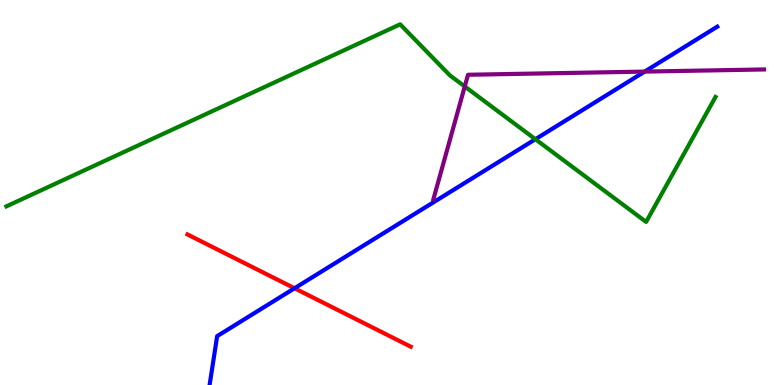[{'lines': ['blue', 'red'], 'intersections': [{'x': 3.8, 'y': 2.51}]}, {'lines': ['green', 'red'], 'intersections': []}, {'lines': ['purple', 'red'], 'intersections': []}, {'lines': ['blue', 'green'], 'intersections': [{'x': 6.91, 'y': 6.38}]}, {'lines': ['blue', 'purple'], 'intersections': [{'x': 8.32, 'y': 8.14}]}, {'lines': ['green', 'purple'], 'intersections': [{'x': 6.0, 'y': 7.75}]}]